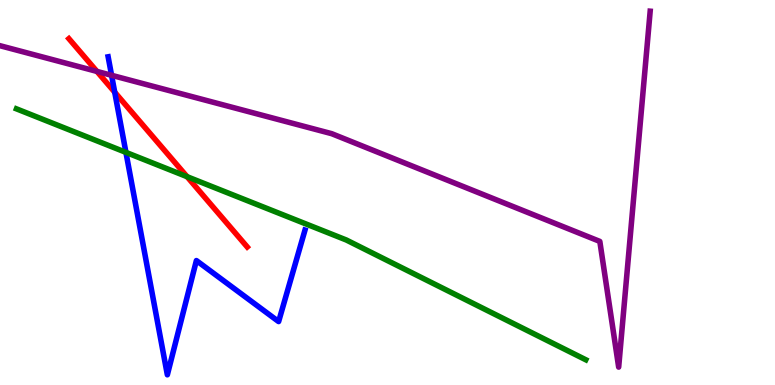[{'lines': ['blue', 'red'], 'intersections': [{'x': 1.48, 'y': 7.61}]}, {'lines': ['green', 'red'], 'intersections': [{'x': 2.41, 'y': 5.41}]}, {'lines': ['purple', 'red'], 'intersections': [{'x': 1.25, 'y': 8.15}]}, {'lines': ['blue', 'green'], 'intersections': [{'x': 1.62, 'y': 6.04}]}, {'lines': ['blue', 'purple'], 'intersections': [{'x': 1.44, 'y': 8.04}]}, {'lines': ['green', 'purple'], 'intersections': []}]